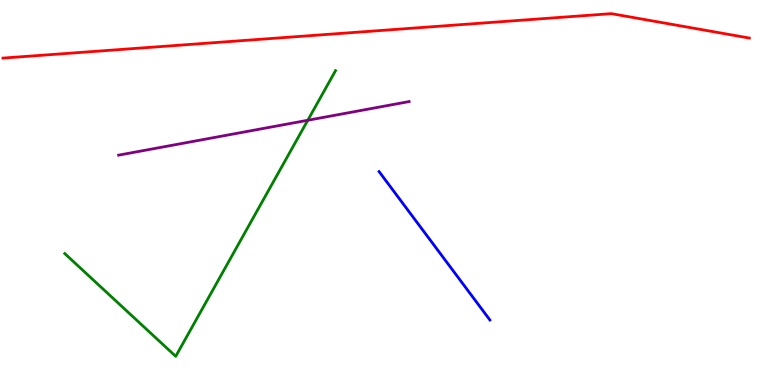[{'lines': ['blue', 'red'], 'intersections': []}, {'lines': ['green', 'red'], 'intersections': []}, {'lines': ['purple', 'red'], 'intersections': []}, {'lines': ['blue', 'green'], 'intersections': []}, {'lines': ['blue', 'purple'], 'intersections': []}, {'lines': ['green', 'purple'], 'intersections': [{'x': 3.97, 'y': 6.88}]}]